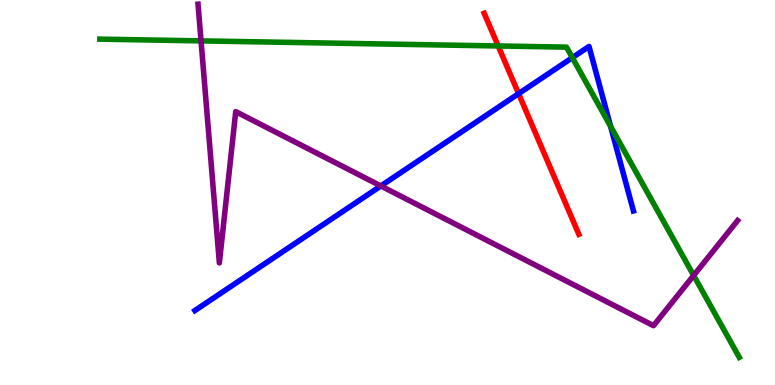[{'lines': ['blue', 'red'], 'intersections': [{'x': 6.69, 'y': 7.57}]}, {'lines': ['green', 'red'], 'intersections': [{'x': 6.43, 'y': 8.81}]}, {'lines': ['purple', 'red'], 'intersections': []}, {'lines': ['blue', 'green'], 'intersections': [{'x': 7.38, 'y': 8.5}, {'x': 7.88, 'y': 6.72}]}, {'lines': ['blue', 'purple'], 'intersections': [{'x': 4.91, 'y': 5.17}]}, {'lines': ['green', 'purple'], 'intersections': [{'x': 2.59, 'y': 8.94}, {'x': 8.95, 'y': 2.85}]}]